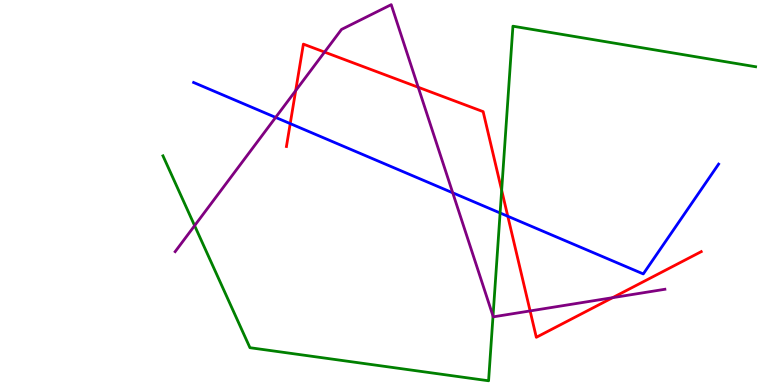[{'lines': ['blue', 'red'], 'intersections': [{'x': 3.74, 'y': 6.79}, {'x': 6.55, 'y': 4.38}]}, {'lines': ['green', 'red'], 'intersections': [{'x': 6.47, 'y': 5.06}]}, {'lines': ['purple', 'red'], 'intersections': [{'x': 3.82, 'y': 7.65}, {'x': 4.19, 'y': 8.65}, {'x': 5.4, 'y': 7.73}, {'x': 6.84, 'y': 1.92}, {'x': 7.9, 'y': 2.27}]}, {'lines': ['blue', 'green'], 'intersections': [{'x': 6.45, 'y': 4.47}]}, {'lines': ['blue', 'purple'], 'intersections': [{'x': 3.56, 'y': 6.95}, {'x': 5.84, 'y': 4.99}]}, {'lines': ['green', 'purple'], 'intersections': [{'x': 2.51, 'y': 4.14}, {'x': 6.36, 'y': 1.79}]}]